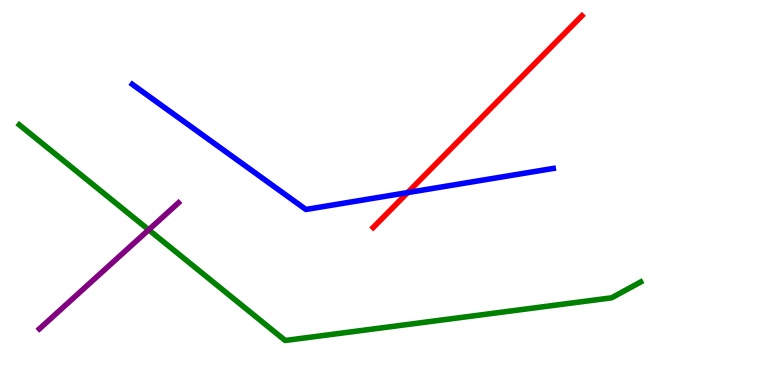[{'lines': ['blue', 'red'], 'intersections': [{'x': 5.26, 'y': 5.0}]}, {'lines': ['green', 'red'], 'intersections': []}, {'lines': ['purple', 'red'], 'intersections': []}, {'lines': ['blue', 'green'], 'intersections': []}, {'lines': ['blue', 'purple'], 'intersections': []}, {'lines': ['green', 'purple'], 'intersections': [{'x': 1.92, 'y': 4.03}]}]